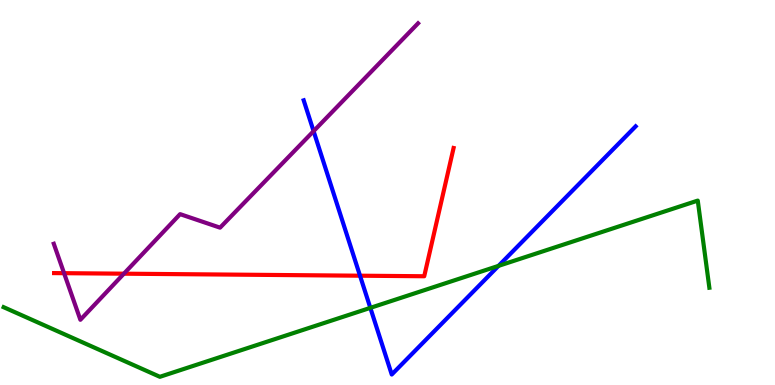[{'lines': ['blue', 'red'], 'intersections': [{'x': 4.65, 'y': 2.84}]}, {'lines': ['green', 'red'], 'intersections': []}, {'lines': ['purple', 'red'], 'intersections': [{'x': 0.827, 'y': 2.9}, {'x': 1.6, 'y': 2.89}]}, {'lines': ['blue', 'green'], 'intersections': [{'x': 4.78, 'y': 2.0}, {'x': 6.43, 'y': 3.09}]}, {'lines': ['blue', 'purple'], 'intersections': [{'x': 4.05, 'y': 6.59}]}, {'lines': ['green', 'purple'], 'intersections': []}]